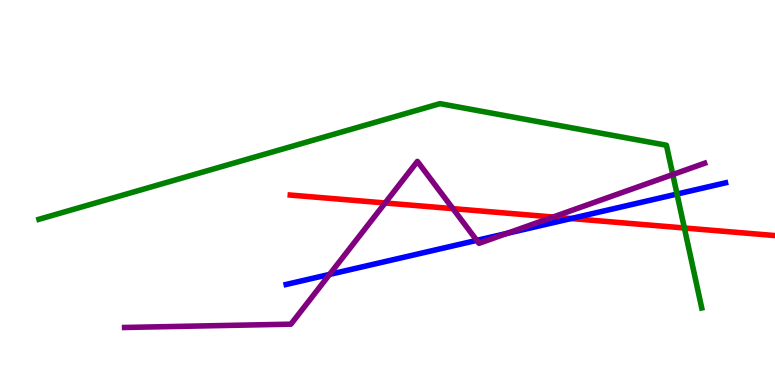[{'lines': ['blue', 'red'], 'intersections': [{'x': 7.37, 'y': 4.32}]}, {'lines': ['green', 'red'], 'intersections': [{'x': 8.83, 'y': 4.08}]}, {'lines': ['purple', 'red'], 'intersections': [{'x': 4.97, 'y': 4.73}, {'x': 5.84, 'y': 4.58}, {'x': 7.14, 'y': 4.36}]}, {'lines': ['blue', 'green'], 'intersections': [{'x': 8.74, 'y': 4.96}]}, {'lines': ['blue', 'purple'], 'intersections': [{'x': 4.25, 'y': 2.87}, {'x': 6.15, 'y': 3.76}, {'x': 6.54, 'y': 3.94}]}, {'lines': ['green', 'purple'], 'intersections': [{'x': 8.68, 'y': 5.47}]}]